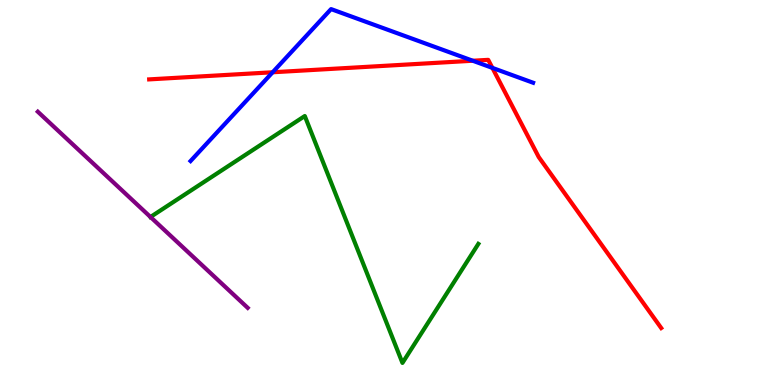[{'lines': ['blue', 'red'], 'intersections': [{'x': 3.52, 'y': 8.12}, {'x': 6.1, 'y': 8.42}, {'x': 6.35, 'y': 8.24}]}, {'lines': ['green', 'red'], 'intersections': []}, {'lines': ['purple', 'red'], 'intersections': []}, {'lines': ['blue', 'green'], 'intersections': []}, {'lines': ['blue', 'purple'], 'intersections': []}, {'lines': ['green', 'purple'], 'intersections': [{'x': 1.94, 'y': 4.36}]}]